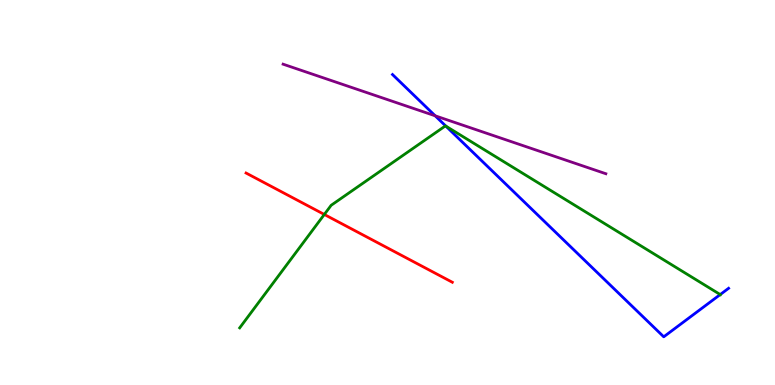[{'lines': ['blue', 'red'], 'intersections': []}, {'lines': ['green', 'red'], 'intersections': [{'x': 4.18, 'y': 4.43}]}, {'lines': ['purple', 'red'], 'intersections': []}, {'lines': ['blue', 'green'], 'intersections': [{'x': 5.75, 'y': 6.72}, {'x': 9.29, 'y': 2.35}]}, {'lines': ['blue', 'purple'], 'intersections': [{'x': 5.62, 'y': 6.99}]}, {'lines': ['green', 'purple'], 'intersections': []}]